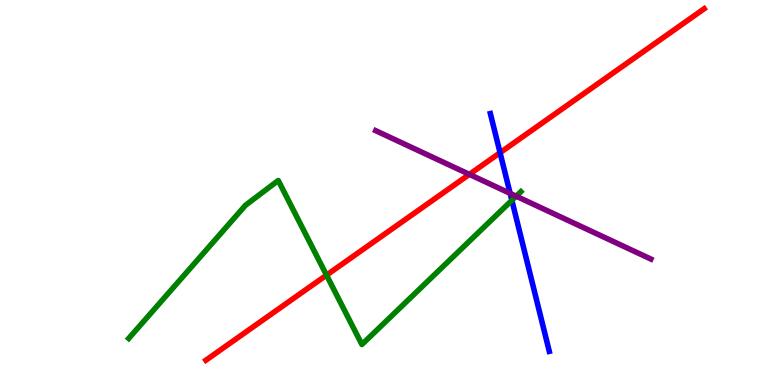[{'lines': ['blue', 'red'], 'intersections': [{'x': 6.45, 'y': 6.03}]}, {'lines': ['green', 'red'], 'intersections': [{'x': 4.21, 'y': 2.85}]}, {'lines': ['purple', 'red'], 'intersections': [{'x': 6.06, 'y': 5.47}]}, {'lines': ['blue', 'green'], 'intersections': [{'x': 6.6, 'y': 4.8}]}, {'lines': ['blue', 'purple'], 'intersections': [{'x': 6.58, 'y': 4.98}]}, {'lines': ['green', 'purple'], 'intersections': [{'x': 6.66, 'y': 4.9}]}]